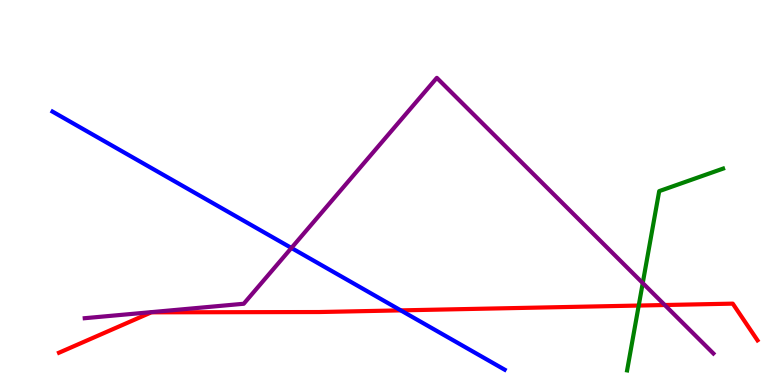[{'lines': ['blue', 'red'], 'intersections': [{'x': 5.17, 'y': 1.94}]}, {'lines': ['green', 'red'], 'intersections': [{'x': 8.24, 'y': 2.06}]}, {'lines': ['purple', 'red'], 'intersections': [{'x': 8.58, 'y': 2.08}]}, {'lines': ['blue', 'green'], 'intersections': []}, {'lines': ['blue', 'purple'], 'intersections': [{'x': 3.76, 'y': 3.56}]}, {'lines': ['green', 'purple'], 'intersections': [{'x': 8.29, 'y': 2.65}]}]